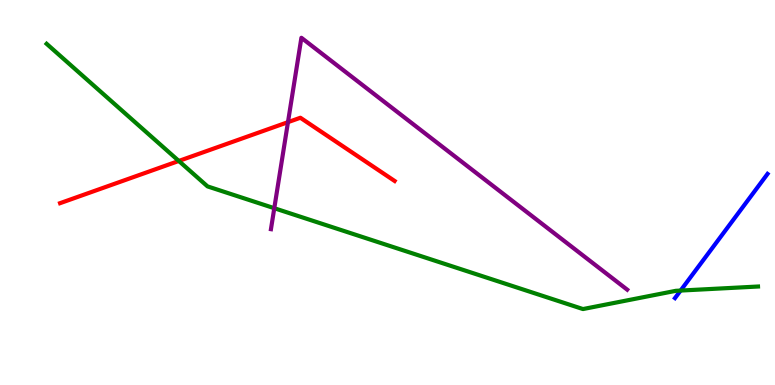[{'lines': ['blue', 'red'], 'intersections': []}, {'lines': ['green', 'red'], 'intersections': [{'x': 2.31, 'y': 5.82}]}, {'lines': ['purple', 'red'], 'intersections': [{'x': 3.72, 'y': 6.83}]}, {'lines': ['blue', 'green'], 'intersections': [{'x': 8.78, 'y': 2.45}]}, {'lines': ['blue', 'purple'], 'intersections': []}, {'lines': ['green', 'purple'], 'intersections': [{'x': 3.54, 'y': 4.59}]}]